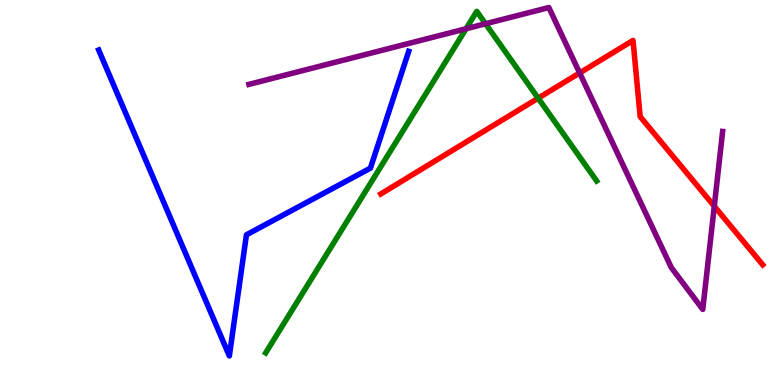[{'lines': ['blue', 'red'], 'intersections': []}, {'lines': ['green', 'red'], 'intersections': [{'x': 6.94, 'y': 7.45}]}, {'lines': ['purple', 'red'], 'intersections': [{'x': 7.48, 'y': 8.11}, {'x': 9.22, 'y': 4.64}]}, {'lines': ['blue', 'green'], 'intersections': []}, {'lines': ['blue', 'purple'], 'intersections': []}, {'lines': ['green', 'purple'], 'intersections': [{'x': 6.01, 'y': 9.25}, {'x': 6.27, 'y': 9.38}]}]